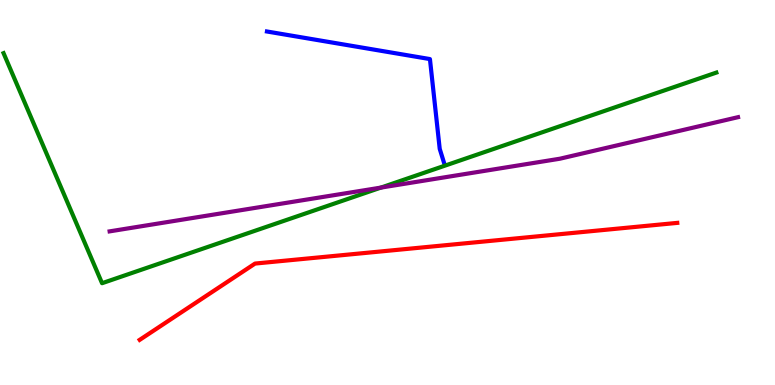[{'lines': ['blue', 'red'], 'intersections': []}, {'lines': ['green', 'red'], 'intersections': []}, {'lines': ['purple', 'red'], 'intersections': []}, {'lines': ['blue', 'green'], 'intersections': []}, {'lines': ['blue', 'purple'], 'intersections': []}, {'lines': ['green', 'purple'], 'intersections': [{'x': 4.92, 'y': 5.13}]}]